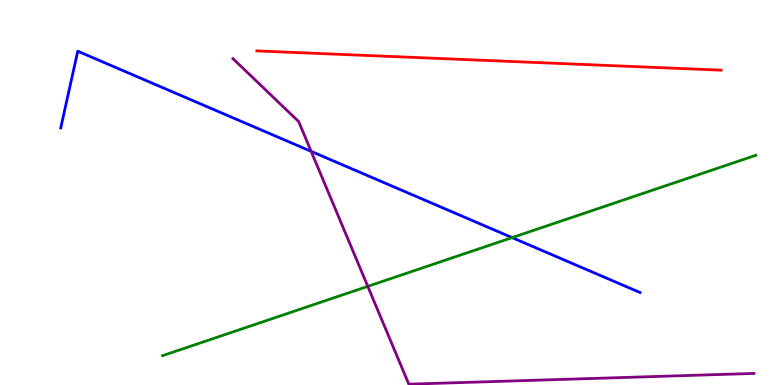[{'lines': ['blue', 'red'], 'intersections': []}, {'lines': ['green', 'red'], 'intersections': []}, {'lines': ['purple', 'red'], 'intersections': []}, {'lines': ['blue', 'green'], 'intersections': [{'x': 6.61, 'y': 3.83}]}, {'lines': ['blue', 'purple'], 'intersections': [{'x': 4.02, 'y': 6.07}]}, {'lines': ['green', 'purple'], 'intersections': [{'x': 4.75, 'y': 2.56}]}]